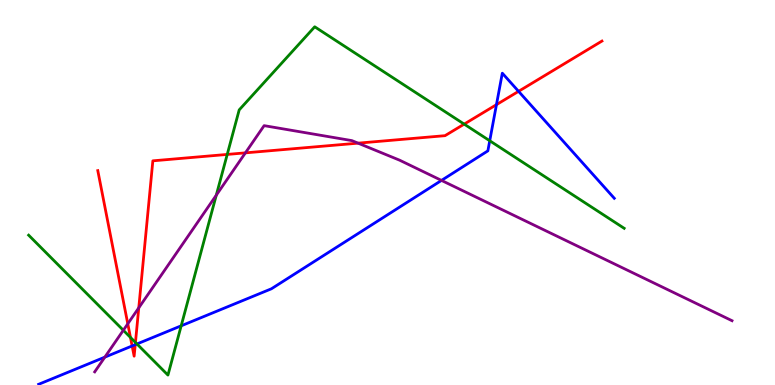[{'lines': ['blue', 'red'], 'intersections': [{'x': 1.7, 'y': 1.01}, {'x': 1.75, 'y': 1.05}, {'x': 6.41, 'y': 7.28}, {'x': 6.69, 'y': 7.63}]}, {'lines': ['green', 'red'], 'intersections': [{'x': 1.68, 'y': 1.24}, {'x': 1.75, 'y': 1.11}, {'x': 2.93, 'y': 5.99}, {'x': 5.99, 'y': 6.78}]}, {'lines': ['purple', 'red'], 'intersections': [{'x': 1.65, 'y': 1.59}, {'x': 1.79, 'y': 2.0}, {'x': 3.17, 'y': 6.03}, {'x': 4.62, 'y': 6.28}]}, {'lines': ['blue', 'green'], 'intersections': [{'x': 1.77, 'y': 1.07}, {'x': 2.34, 'y': 1.54}, {'x': 6.32, 'y': 6.34}]}, {'lines': ['blue', 'purple'], 'intersections': [{'x': 1.35, 'y': 0.723}, {'x': 5.7, 'y': 5.31}]}, {'lines': ['green', 'purple'], 'intersections': [{'x': 1.59, 'y': 1.42}, {'x': 2.79, 'y': 4.93}]}]